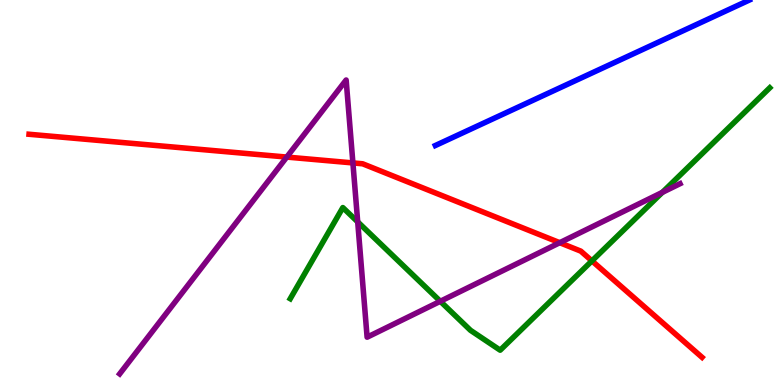[{'lines': ['blue', 'red'], 'intersections': []}, {'lines': ['green', 'red'], 'intersections': [{'x': 7.64, 'y': 3.22}]}, {'lines': ['purple', 'red'], 'intersections': [{'x': 3.7, 'y': 5.92}, {'x': 4.55, 'y': 5.77}, {'x': 7.22, 'y': 3.7}]}, {'lines': ['blue', 'green'], 'intersections': []}, {'lines': ['blue', 'purple'], 'intersections': []}, {'lines': ['green', 'purple'], 'intersections': [{'x': 4.62, 'y': 4.24}, {'x': 5.68, 'y': 2.17}, {'x': 8.55, 'y': 5.0}]}]